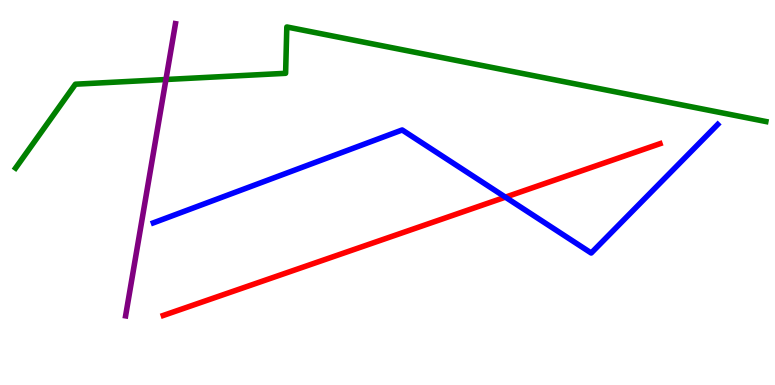[{'lines': ['blue', 'red'], 'intersections': [{'x': 6.52, 'y': 4.88}]}, {'lines': ['green', 'red'], 'intersections': []}, {'lines': ['purple', 'red'], 'intersections': []}, {'lines': ['blue', 'green'], 'intersections': []}, {'lines': ['blue', 'purple'], 'intersections': []}, {'lines': ['green', 'purple'], 'intersections': [{'x': 2.14, 'y': 7.93}]}]